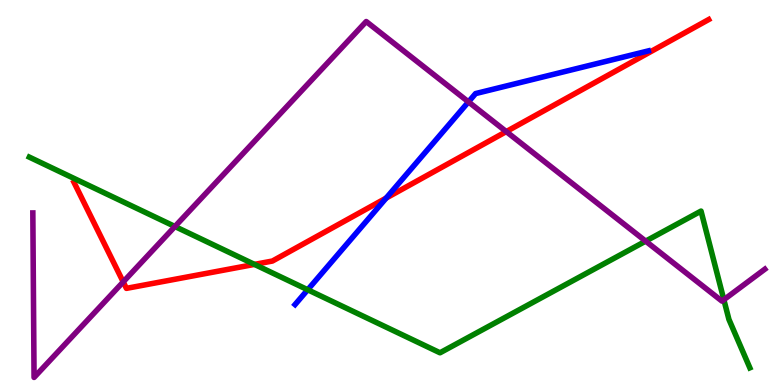[{'lines': ['blue', 'red'], 'intersections': [{'x': 4.98, 'y': 4.86}]}, {'lines': ['green', 'red'], 'intersections': [{'x': 3.28, 'y': 3.13}]}, {'lines': ['purple', 'red'], 'intersections': [{'x': 1.59, 'y': 2.68}, {'x': 6.53, 'y': 6.58}]}, {'lines': ['blue', 'green'], 'intersections': [{'x': 3.97, 'y': 2.47}]}, {'lines': ['blue', 'purple'], 'intersections': [{'x': 6.04, 'y': 7.35}]}, {'lines': ['green', 'purple'], 'intersections': [{'x': 2.26, 'y': 4.12}, {'x': 8.33, 'y': 3.74}, {'x': 9.34, 'y': 2.21}]}]